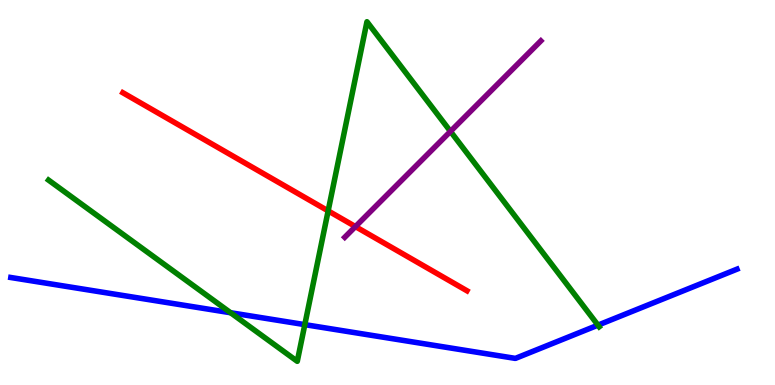[{'lines': ['blue', 'red'], 'intersections': []}, {'lines': ['green', 'red'], 'intersections': [{'x': 4.23, 'y': 4.52}]}, {'lines': ['purple', 'red'], 'intersections': [{'x': 4.59, 'y': 4.11}]}, {'lines': ['blue', 'green'], 'intersections': [{'x': 2.98, 'y': 1.88}, {'x': 3.93, 'y': 1.57}, {'x': 7.72, 'y': 1.55}]}, {'lines': ['blue', 'purple'], 'intersections': []}, {'lines': ['green', 'purple'], 'intersections': [{'x': 5.81, 'y': 6.59}]}]